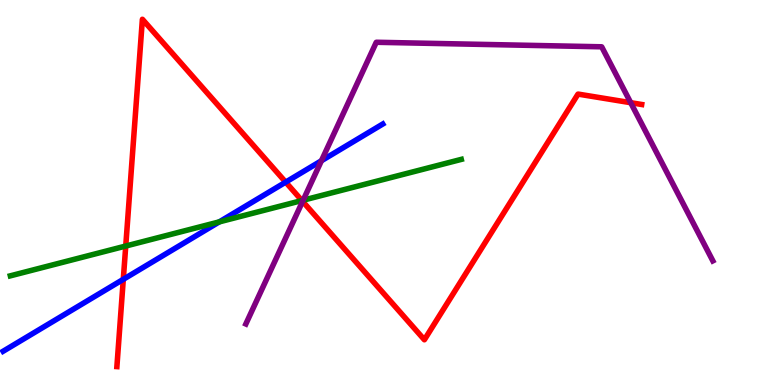[{'lines': ['blue', 'red'], 'intersections': [{'x': 1.59, 'y': 2.74}, {'x': 3.69, 'y': 5.27}]}, {'lines': ['green', 'red'], 'intersections': [{'x': 1.62, 'y': 3.61}, {'x': 3.9, 'y': 4.79}]}, {'lines': ['purple', 'red'], 'intersections': [{'x': 3.9, 'y': 4.77}, {'x': 8.14, 'y': 7.33}]}, {'lines': ['blue', 'green'], 'intersections': [{'x': 2.83, 'y': 4.24}]}, {'lines': ['blue', 'purple'], 'intersections': [{'x': 4.15, 'y': 5.82}]}, {'lines': ['green', 'purple'], 'intersections': [{'x': 3.91, 'y': 4.8}]}]